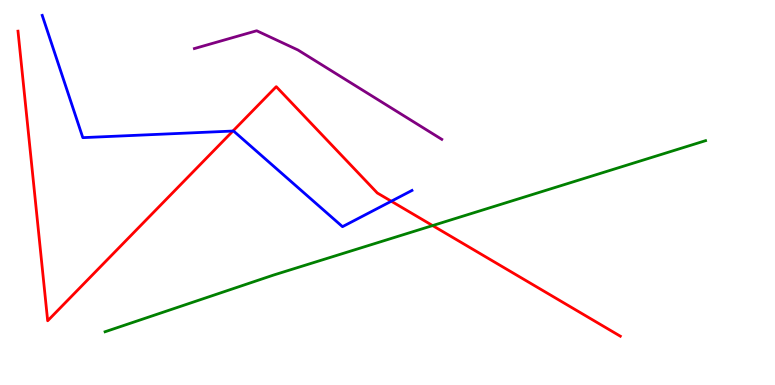[{'lines': ['blue', 'red'], 'intersections': [{'x': 3.01, 'y': 6.6}, {'x': 5.05, 'y': 4.77}]}, {'lines': ['green', 'red'], 'intersections': [{'x': 5.58, 'y': 4.14}]}, {'lines': ['purple', 'red'], 'intersections': []}, {'lines': ['blue', 'green'], 'intersections': []}, {'lines': ['blue', 'purple'], 'intersections': []}, {'lines': ['green', 'purple'], 'intersections': []}]